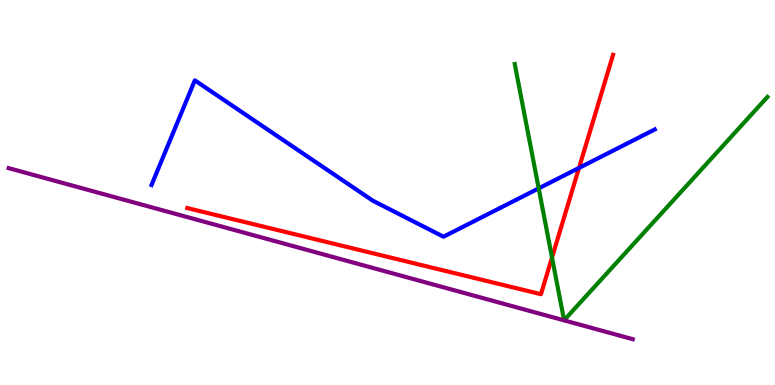[{'lines': ['blue', 'red'], 'intersections': [{'x': 7.47, 'y': 5.64}]}, {'lines': ['green', 'red'], 'intersections': [{'x': 7.12, 'y': 3.31}]}, {'lines': ['purple', 'red'], 'intersections': []}, {'lines': ['blue', 'green'], 'intersections': [{'x': 6.95, 'y': 5.11}]}, {'lines': ['blue', 'purple'], 'intersections': []}, {'lines': ['green', 'purple'], 'intersections': []}]